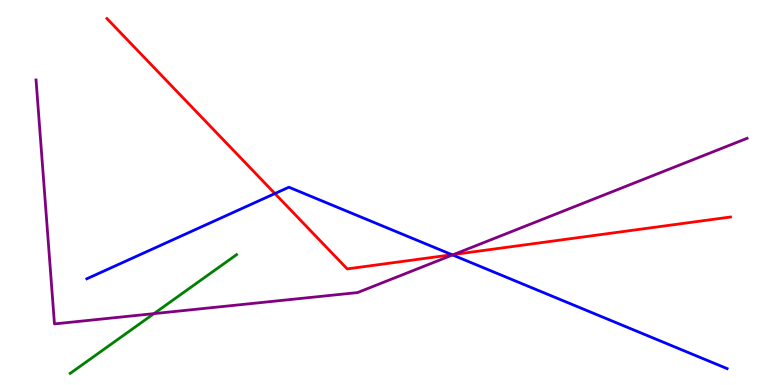[{'lines': ['blue', 'red'], 'intersections': [{'x': 3.55, 'y': 4.97}, {'x': 5.83, 'y': 3.38}]}, {'lines': ['green', 'red'], 'intersections': []}, {'lines': ['purple', 'red'], 'intersections': [{'x': 5.85, 'y': 3.39}]}, {'lines': ['blue', 'green'], 'intersections': []}, {'lines': ['blue', 'purple'], 'intersections': [{'x': 5.84, 'y': 3.38}]}, {'lines': ['green', 'purple'], 'intersections': [{'x': 1.99, 'y': 1.85}]}]